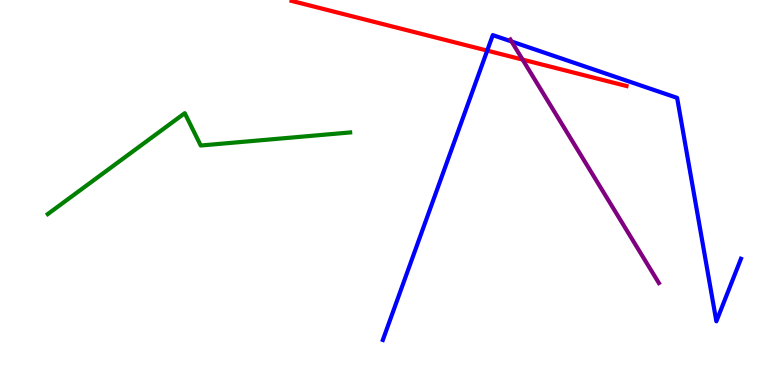[{'lines': ['blue', 'red'], 'intersections': [{'x': 6.29, 'y': 8.69}]}, {'lines': ['green', 'red'], 'intersections': []}, {'lines': ['purple', 'red'], 'intersections': [{'x': 6.74, 'y': 8.45}]}, {'lines': ['blue', 'green'], 'intersections': []}, {'lines': ['blue', 'purple'], 'intersections': [{'x': 6.6, 'y': 8.92}]}, {'lines': ['green', 'purple'], 'intersections': []}]